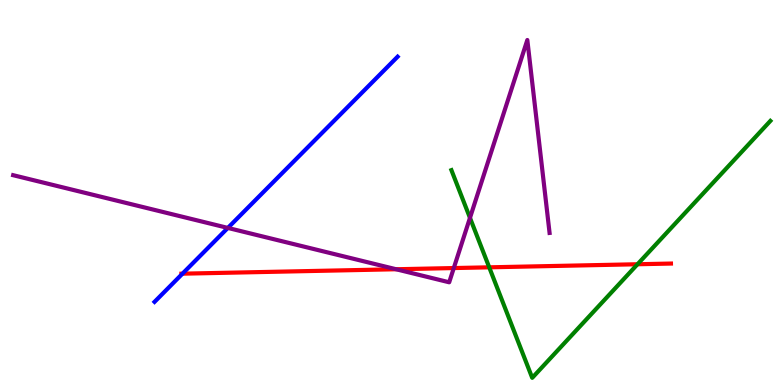[{'lines': ['blue', 'red'], 'intersections': [{'x': 2.35, 'y': 2.89}]}, {'lines': ['green', 'red'], 'intersections': [{'x': 6.31, 'y': 3.06}, {'x': 8.23, 'y': 3.14}]}, {'lines': ['purple', 'red'], 'intersections': [{'x': 5.11, 'y': 3.01}, {'x': 5.86, 'y': 3.04}]}, {'lines': ['blue', 'green'], 'intersections': []}, {'lines': ['blue', 'purple'], 'intersections': [{'x': 2.94, 'y': 4.08}]}, {'lines': ['green', 'purple'], 'intersections': [{'x': 6.06, 'y': 4.34}]}]